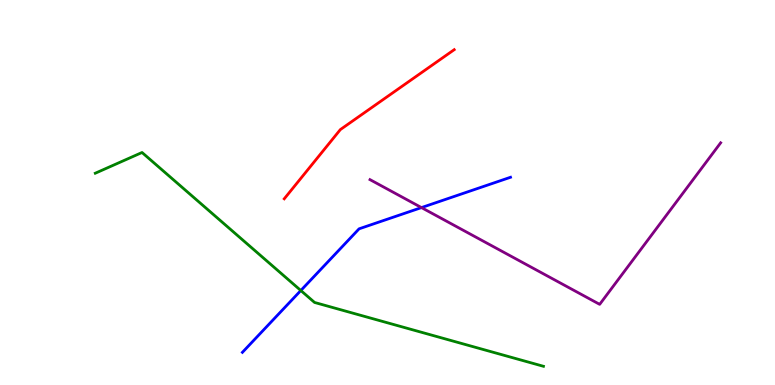[{'lines': ['blue', 'red'], 'intersections': []}, {'lines': ['green', 'red'], 'intersections': []}, {'lines': ['purple', 'red'], 'intersections': []}, {'lines': ['blue', 'green'], 'intersections': [{'x': 3.88, 'y': 2.45}]}, {'lines': ['blue', 'purple'], 'intersections': [{'x': 5.44, 'y': 4.61}]}, {'lines': ['green', 'purple'], 'intersections': []}]